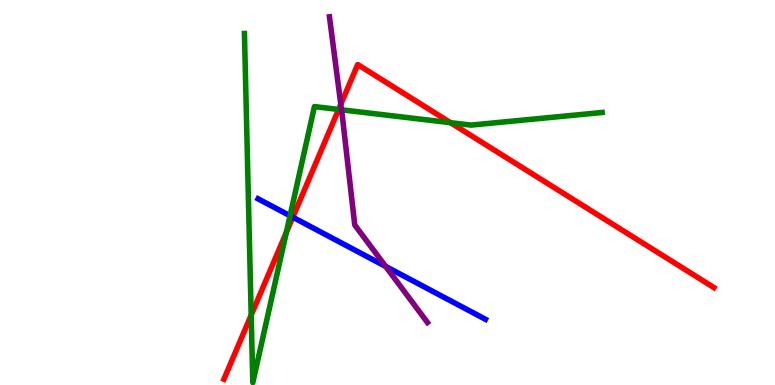[{'lines': ['blue', 'red'], 'intersections': [{'x': 3.78, 'y': 4.36}]}, {'lines': ['green', 'red'], 'intersections': [{'x': 3.24, 'y': 1.82}, {'x': 3.69, 'y': 3.96}, {'x': 4.37, 'y': 7.16}, {'x': 5.81, 'y': 6.81}]}, {'lines': ['purple', 'red'], 'intersections': [{'x': 4.4, 'y': 7.29}]}, {'lines': ['blue', 'green'], 'intersections': [{'x': 3.74, 'y': 4.4}]}, {'lines': ['blue', 'purple'], 'intersections': [{'x': 4.98, 'y': 3.08}]}, {'lines': ['green', 'purple'], 'intersections': [{'x': 4.41, 'y': 7.15}]}]